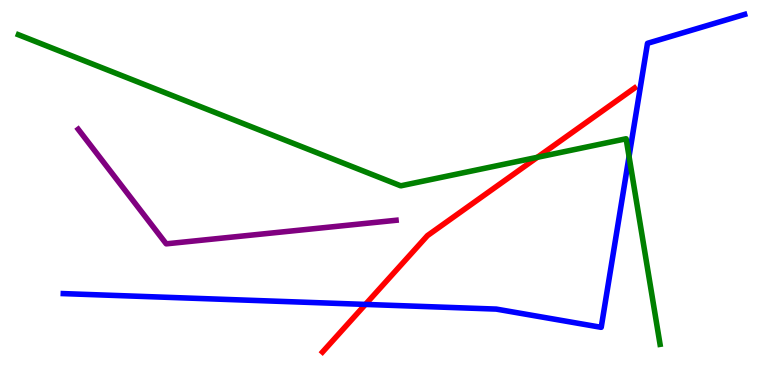[{'lines': ['blue', 'red'], 'intersections': [{'x': 4.72, 'y': 2.09}]}, {'lines': ['green', 'red'], 'intersections': [{'x': 6.93, 'y': 5.91}]}, {'lines': ['purple', 'red'], 'intersections': []}, {'lines': ['blue', 'green'], 'intersections': [{'x': 8.12, 'y': 5.93}]}, {'lines': ['blue', 'purple'], 'intersections': []}, {'lines': ['green', 'purple'], 'intersections': []}]